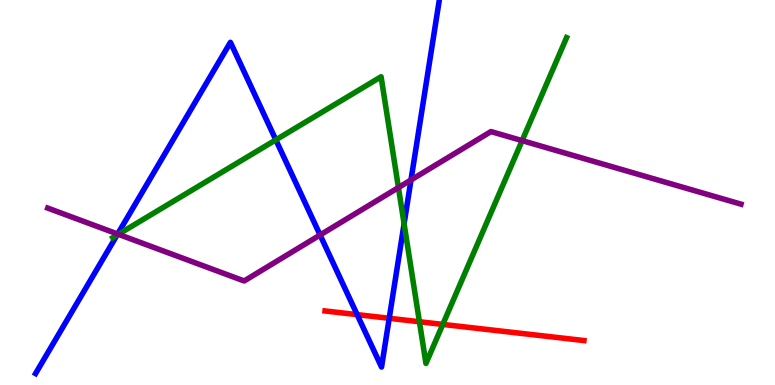[{'lines': ['blue', 'red'], 'intersections': [{'x': 4.61, 'y': 1.83}, {'x': 5.02, 'y': 1.73}]}, {'lines': ['green', 'red'], 'intersections': [{'x': 5.41, 'y': 1.64}, {'x': 5.71, 'y': 1.57}]}, {'lines': ['purple', 'red'], 'intersections': []}, {'lines': ['blue', 'green'], 'intersections': [{'x': 1.51, 'y': 3.89}, {'x': 3.56, 'y': 6.37}, {'x': 5.21, 'y': 4.19}]}, {'lines': ['blue', 'purple'], 'intersections': [{'x': 1.52, 'y': 3.92}, {'x': 4.13, 'y': 3.9}, {'x': 5.3, 'y': 5.33}]}, {'lines': ['green', 'purple'], 'intersections': [{'x': 1.53, 'y': 3.91}, {'x': 5.14, 'y': 5.13}, {'x': 6.74, 'y': 6.35}]}]